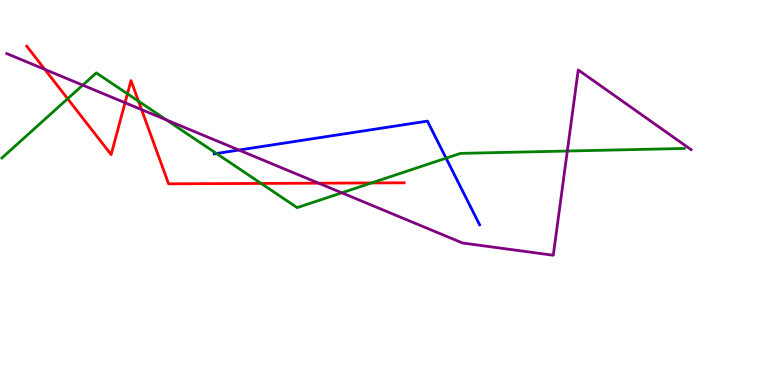[{'lines': ['blue', 'red'], 'intersections': []}, {'lines': ['green', 'red'], 'intersections': [{'x': 0.873, 'y': 7.44}, {'x': 1.64, 'y': 7.56}, {'x': 1.79, 'y': 7.37}, {'x': 3.37, 'y': 5.24}, {'x': 4.79, 'y': 5.25}]}, {'lines': ['purple', 'red'], 'intersections': [{'x': 0.578, 'y': 8.2}, {'x': 1.61, 'y': 7.33}, {'x': 1.83, 'y': 7.15}, {'x': 4.11, 'y': 5.24}]}, {'lines': ['blue', 'green'], 'intersections': [{'x': 2.79, 'y': 6.01}, {'x': 5.76, 'y': 5.89}]}, {'lines': ['blue', 'purple'], 'intersections': [{'x': 3.08, 'y': 6.1}]}, {'lines': ['green', 'purple'], 'intersections': [{'x': 1.07, 'y': 7.79}, {'x': 2.15, 'y': 6.88}, {'x': 4.41, 'y': 4.99}, {'x': 7.32, 'y': 6.08}]}]